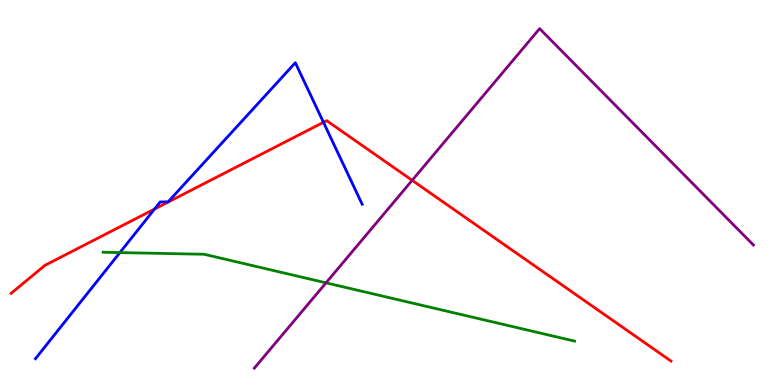[{'lines': ['blue', 'red'], 'intersections': [{'x': 1.99, 'y': 4.57}, {'x': 4.17, 'y': 6.82}]}, {'lines': ['green', 'red'], 'intersections': []}, {'lines': ['purple', 'red'], 'intersections': [{'x': 5.32, 'y': 5.32}]}, {'lines': ['blue', 'green'], 'intersections': [{'x': 1.55, 'y': 3.44}]}, {'lines': ['blue', 'purple'], 'intersections': []}, {'lines': ['green', 'purple'], 'intersections': [{'x': 4.21, 'y': 2.65}]}]